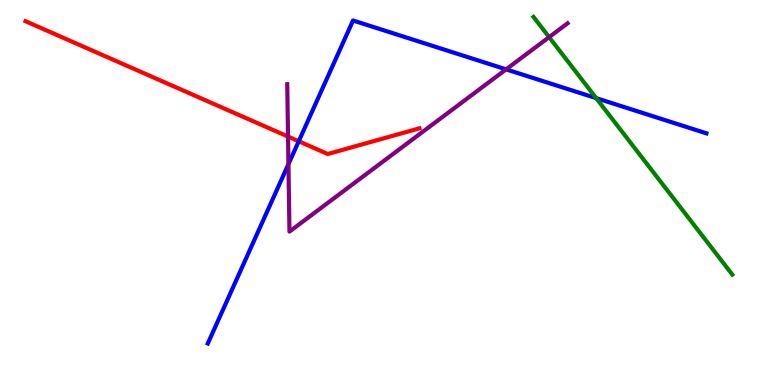[{'lines': ['blue', 'red'], 'intersections': [{'x': 3.85, 'y': 6.33}]}, {'lines': ['green', 'red'], 'intersections': []}, {'lines': ['purple', 'red'], 'intersections': [{'x': 3.72, 'y': 6.45}]}, {'lines': ['blue', 'green'], 'intersections': [{'x': 7.69, 'y': 7.45}]}, {'lines': ['blue', 'purple'], 'intersections': [{'x': 3.72, 'y': 5.74}, {'x': 6.53, 'y': 8.2}]}, {'lines': ['green', 'purple'], 'intersections': [{'x': 7.09, 'y': 9.04}]}]